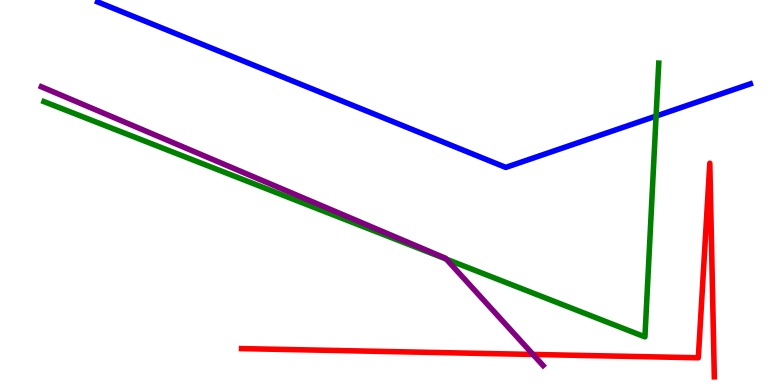[{'lines': ['blue', 'red'], 'intersections': []}, {'lines': ['green', 'red'], 'intersections': []}, {'lines': ['purple', 'red'], 'intersections': [{'x': 6.88, 'y': 0.794}]}, {'lines': ['blue', 'green'], 'intersections': [{'x': 8.47, 'y': 6.99}]}, {'lines': ['blue', 'purple'], 'intersections': []}, {'lines': ['green', 'purple'], 'intersections': [{'x': 5.76, 'y': 3.27}]}]